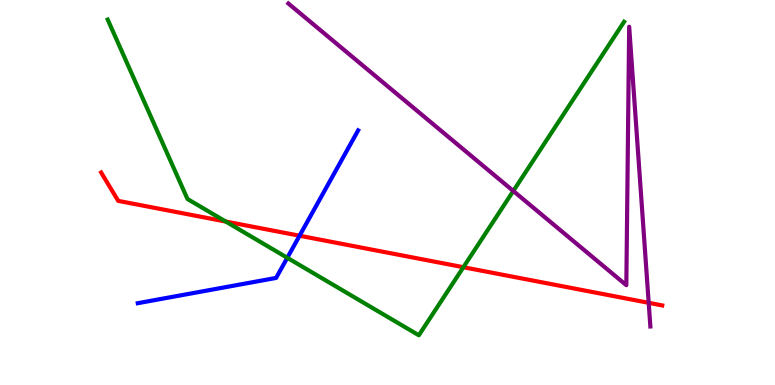[{'lines': ['blue', 'red'], 'intersections': [{'x': 3.87, 'y': 3.88}]}, {'lines': ['green', 'red'], 'intersections': [{'x': 2.91, 'y': 4.25}, {'x': 5.98, 'y': 3.06}]}, {'lines': ['purple', 'red'], 'intersections': [{'x': 8.37, 'y': 2.13}]}, {'lines': ['blue', 'green'], 'intersections': [{'x': 3.71, 'y': 3.3}]}, {'lines': ['blue', 'purple'], 'intersections': []}, {'lines': ['green', 'purple'], 'intersections': [{'x': 6.62, 'y': 5.04}]}]